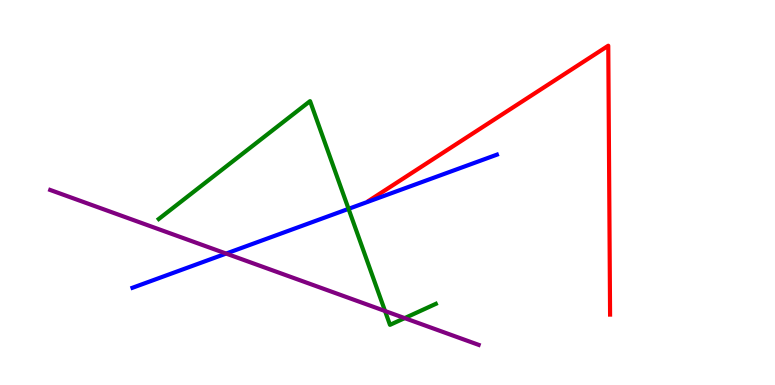[{'lines': ['blue', 'red'], 'intersections': []}, {'lines': ['green', 'red'], 'intersections': []}, {'lines': ['purple', 'red'], 'intersections': []}, {'lines': ['blue', 'green'], 'intersections': [{'x': 4.5, 'y': 4.58}]}, {'lines': ['blue', 'purple'], 'intersections': [{'x': 2.92, 'y': 3.41}]}, {'lines': ['green', 'purple'], 'intersections': [{'x': 4.97, 'y': 1.92}, {'x': 5.22, 'y': 1.74}]}]